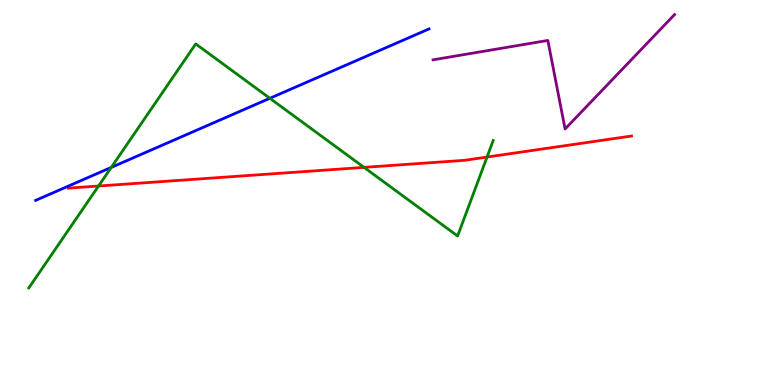[{'lines': ['blue', 'red'], 'intersections': []}, {'lines': ['green', 'red'], 'intersections': [{'x': 1.27, 'y': 5.17}, {'x': 4.7, 'y': 5.65}, {'x': 6.28, 'y': 5.92}]}, {'lines': ['purple', 'red'], 'intersections': []}, {'lines': ['blue', 'green'], 'intersections': [{'x': 1.44, 'y': 5.65}, {'x': 3.48, 'y': 7.45}]}, {'lines': ['blue', 'purple'], 'intersections': []}, {'lines': ['green', 'purple'], 'intersections': []}]